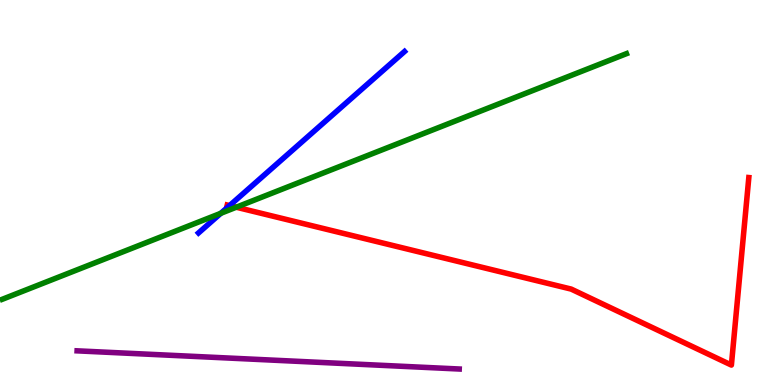[{'lines': ['blue', 'red'], 'intersections': [{'x': 2.96, 'y': 4.66}]}, {'lines': ['green', 'red'], 'intersections': [{'x': 3.05, 'y': 4.62}]}, {'lines': ['purple', 'red'], 'intersections': []}, {'lines': ['blue', 'green'], 'intersections': [{'x': 2.85, 'y': 4.46}]}, {'lines': ['blue', 'purple'], 'intersections': []}, {'lines': ['green', 'purple'], 'intersections': []}]